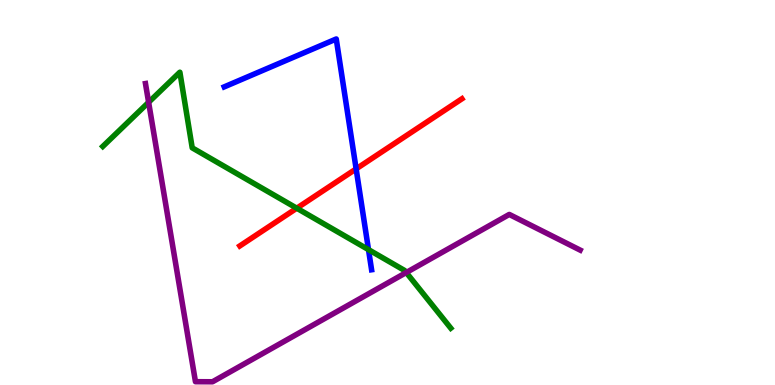[{'lines': ['blue', 'red'], 'intersections': [{'x': 4.6, 'y': 5.61}]}, {'lines': ['green', 'red'], 'intersections': [{'x': 3.83, 'y': 4.59}]}, {'lines': ['purple', 'red'], 'intersections': []}, {'lines': ['blue', 'green'], 'intersections': [{'x': 4.75, 'y': 3.52}]}, {'lines': ['blue', 'purple'], 'intersections': []}, {'lines': ['green', 'purple'], 'intersections': [{'x': 1.92, 'y': 7.34}, {'x': 5.24, 'y': 2.92}]}]